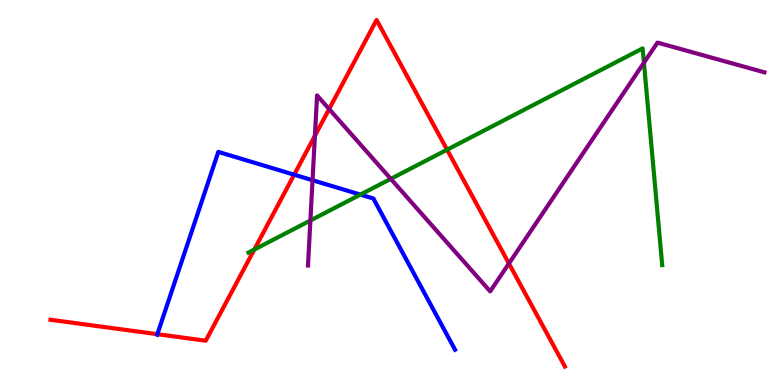[{'lines': ['blue', 'red'], 'intersections': [{'x': 2.03, 'y': 1.32}, {'x': 3.8, 'y': 5.46}]}, {'lines': ['green', 'red'], 'intersections': [{'x': 3.28, 'y': 3.52}, {'x': 5.77, 'y': 6.11}]}, {'lines': ['purple', 'red'], 'intersections': [{'x': 4.06, 'y': 6.47}, {'x': 4.25, 'y': 7.17}, {'x': 6.57, 'y': 3.16}]}, {'lines': ['blue', 'green'], 'intersections': [{'x': 4.65, 'y': 4.95}]}, {'lines': ['blue', 'purple'], 'intersections': [{'x': 4.03, 'y': 5.32}]}, {'lines': ['green', 'purple'], 'intersections': [{'x': 4.01, 'y': 4.27}, {'x': 5.04, 'y': 5.35}, {'x': 8.31, 'y': 8.37}]}]